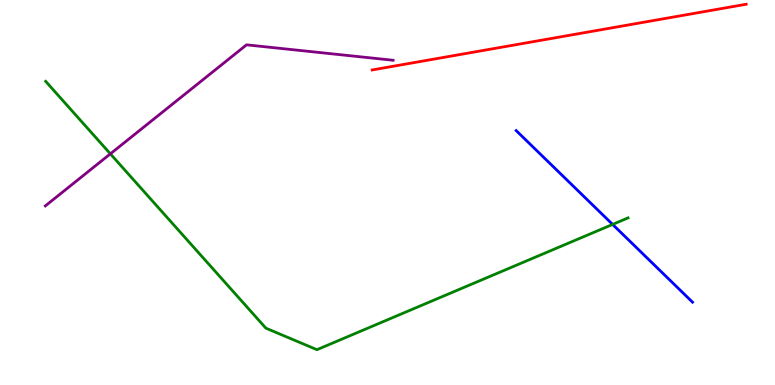[{'lines': ['blue', 'red'], 'intersections': []}, {'lines': ['green', 'red'], 'intersections': []}, {'lines': ['purple', 'red'], 'intersections': []}, {'lines': ['blue', 'green'], 'intersections': [{'x': 7.9, 'y': 4.17}]}, {'lines': ['blue', 'purple'], 'intersections': []}, {'lines': ['green', 'purple'], 'intersections': [{'x': 1.42, 'y': 6.0}]}]